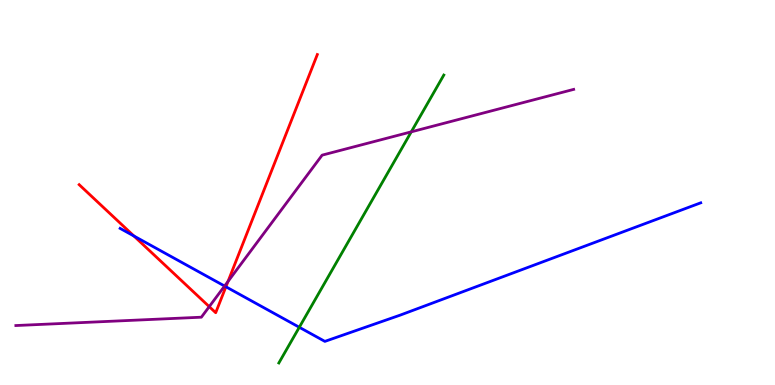[{'lines': ['blue', 'red'], 'intersections': [{'x': 1.73, 'y': 3.87}, {'x': 2.92, 'y': 2.55}]}, {'lines': ['green', 'red'], 'intersections': []}, {'lines': ['purple', 'red'], 'intersections': [{'x': 2.7, 'y': 2.04}, {'x': 2.94, 'y': 2.69}]}, {'lines': ['blue', 'green'], 'intersections': [{'x': 3.86, 'y': 1.5}]}, {'lines': ['blue', 'purple'], 'intersections': [{'x': 2.9, 'y': 2.57}]}, {'lines': ['green', 'purple'], 'intersections': [{'x': 5.31, 'y': 6.58}]}]